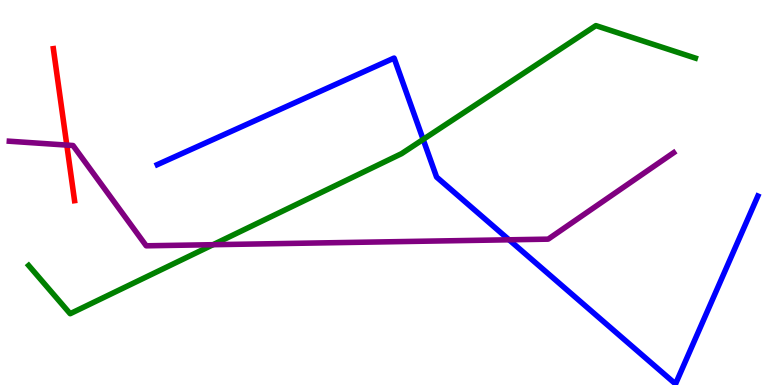[{'lines': ['blue', 'red'], 'intersections': []}, {'lines': ['green', 'red'], 'intersections': []}, {'lines': ['purple', 'red'], 'intersections': [{'x': 0.862, 'y': 6.23}]}, {'lines': ['blue', 'green'], 'intersections': [{'x': 5.46, 'y': 6.38}]}, {'lines': ['blue', 'purple'], 'intersections': [{'x': 6.57, 'y': 3.77}]}, {'lines': ['green', 'purple'], 'intersections': [{'x': 2.75, 'y': 3.64}]}]